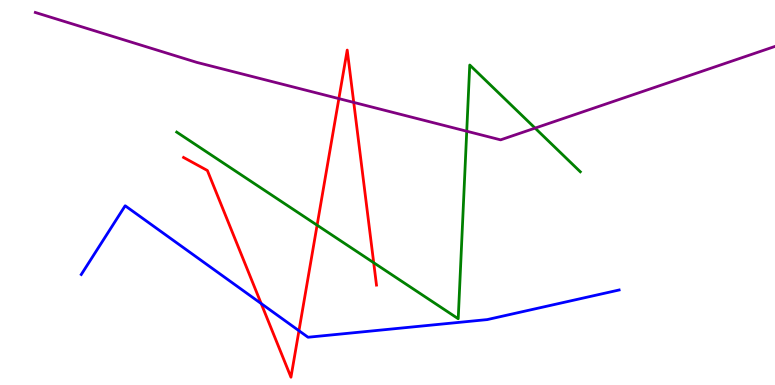[{'lines': ['blue', 'red'], 'intersections': [{'x': 3.37, 'y': 2.12}, {'x': 3.86, 'y': 1.41}]}, {'lines': ['green', 'red'], 'intersections': [{'x': 4.09, 'y': 4.15}, {'x': 4.82, 'y': 3.18}]}, {'lines': ['purple', 'red'], 'intersections': [{'x': 4.37, 'y': 7.44}, {'x': 4.56, 'y': 7.34}]}, {'lines': ['blue', 'green'], 'intersections': []}, {'lines': ['blue', 'purple'], 'intersections': []}, {'lines': ['green', 'purple'], 'intersections': [{'x': 6.02, 'y': 6.59}, {'x': 6.9, 'y': 6.67}]}]